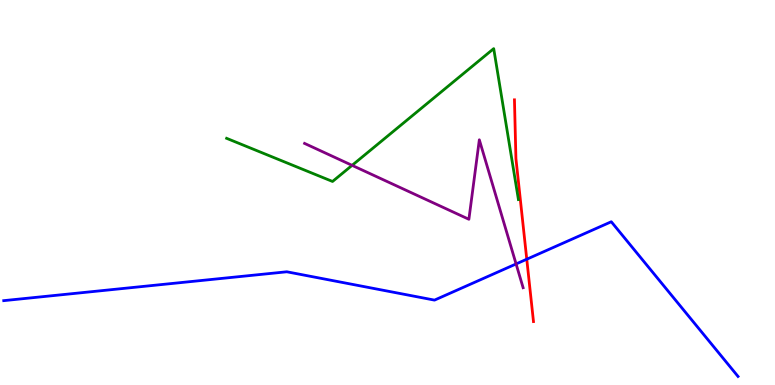[{'lines': ['blue', 'red'], 'intersections': [{'x': 6.8, 'y': 3.27}]}, {'lines': ['green', 'red'], 'intersections': []}, {'lines': ['purple', 'red'], 'intersections': []}, {'lines': ['blue', 'green'], 'intersections': []}, {'lines': ['blue', 'purple'], 'intersections': [{'x': 6.66, 'y': 3.14}]}, {'lines': ['green', 'purple'], 'intersections': [{'x': 4.54, 'y': 5.71}]}]